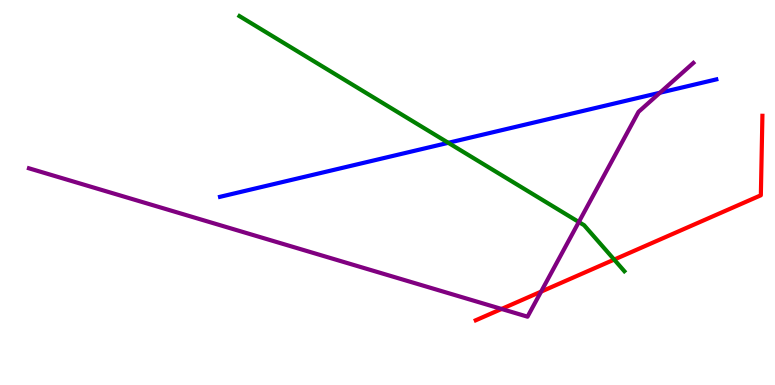[{'lines': ['blue', 'red'], 'intersections': []}, {'lines': ['green', 'red'], 'intersections': [{'x': 7.92, 'y': 3.26}]}, {'lines': ['purple', 'red'], 'intersections': [{'x': 6.47, 'y': 1.97}, {'x': 6.98, 'y': 2.43}]}, {'lines': ['blue', 'green'], 'intersections': [{'x': 5.78, 'y': 6.29}]}, {'lines': ['blue', 'purple'], 'intersections': [{'x': 8.52, 'y': 7.59}]}, {'lines': ['green', 'purple'], 'intersections': [{'x': 7.47, 'y': 4.23}]}]